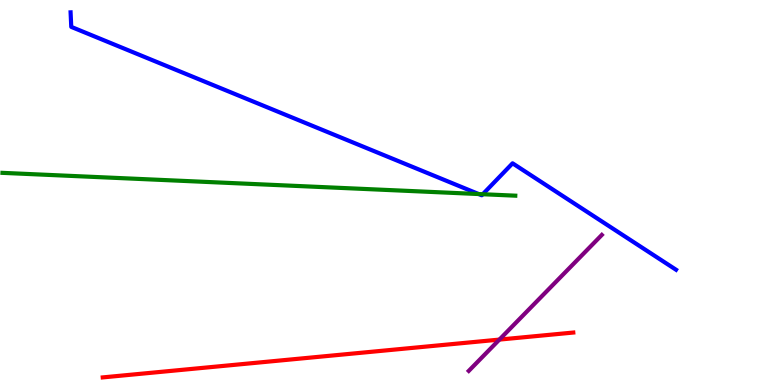[{'lines': ['blue', 'red'], 'intersections': []}, {'lines': ['green', 'red'], 'intersections': []}, {'lines': ['purple', 'red'], 'intersections': [{'x': 6.44, 'y': 1.18}]}, {'lines': ['blue', 'green'], 'intersections': [{'x': 6.18, 'y': 4.96}, {'x': 6.23, 'y': 4.96}]}, {'lines': ['blue', 'purple'], 'intersections': []}, {'lines': ['green', 'purple'], 'intersections': []}]